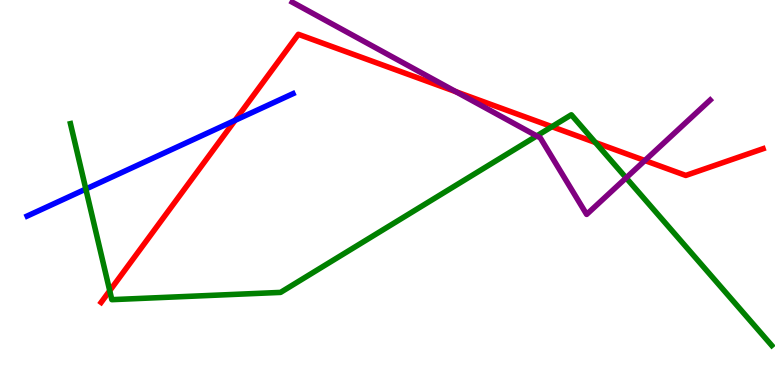[{'lines': ['blue', 'red'], 'intersections': [{'x': 3.03, 'y': 6.87}]}, {'lines': ['green', 'red'], 'intersections': [{'x': 1.42, 'y': 2.45}, {'x': 7.12, 'y': 6.71}, {'x': 7.68, 'y': 6.3}]}, {'lines': ['purple', 'red'], 'intersections': [{'x': 5.88, 'y': 7.62}, {'x': 8.32, 'y': 5.83}]}, {'lines': ['blue', 'green'], 'intersections': [{'x': 1.11, 'y': 5.09}]}, {'lines': ['blue', 'purple'], 'intersections': []}, {'lines': ['green', 'purple'], 'intersections': [{'x': 6.93, 'y': 6.47}, {'x': 8.08, 'y': 5.38}]}]